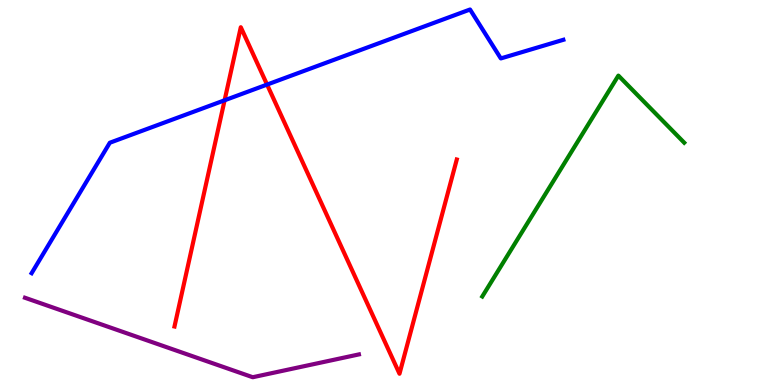[{'lines': ['blue', 'red'], 'intersections': [{'x': 2.9, 'y': 7.4}, {'x': 3.45, 'y': 7.8}]}, {'lines': ['green', 'red'], 'intersections': []}, {'lines': ['purple', 'red'], 'intersections': []}, {'lines': ['blue', 'green'], 'intersections': []}, {'lines': ['blue', 'purple'], 'intersections': []}, {'lines': ['green', 'purple'], 'intersections': []}]